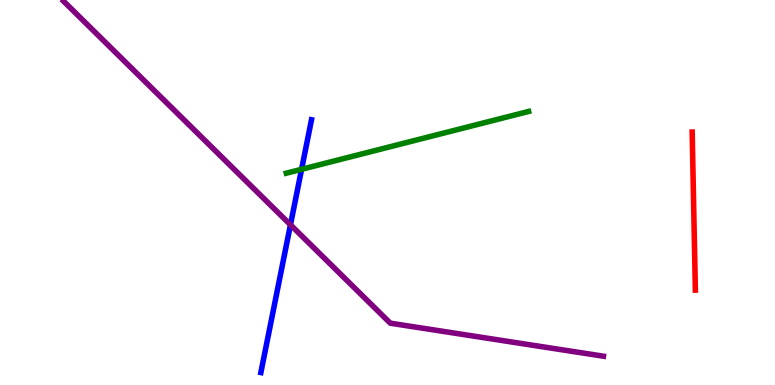[{'lines': ['blue', 'red'], 'intersections': []}, {'lines': ['green', 'red'], 'intersections': []}, {'lines': ['purple', 'red'], 'intersections': []}, {'lines': ['blue', 'green'], 'intersections': [{'x': 3.89, 'y': 5.6}]}, {'lines': ['blue', 'purple'], 'intersections': [{'x': 3.75, 'y': 4.16}]}, {'lines': ['green', 'purple'], 'intersections': []}]